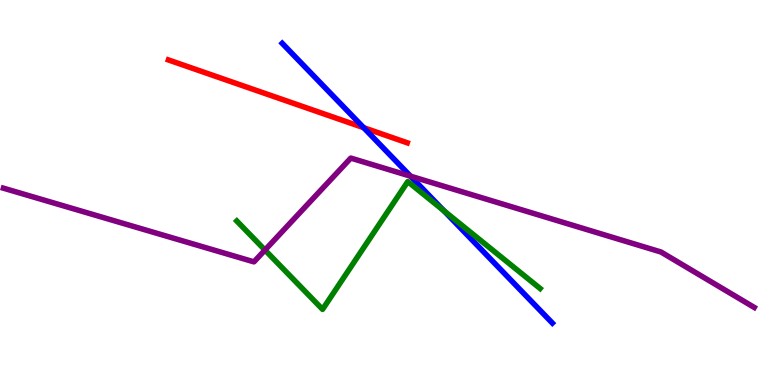[{'lines': ['blue', 'red'], 'intersections': [{'x': 4.69, 'y': 6.68}]}, {'lines': ['green', 'red'], 'intersections': []}, {'lines': ['purple', 'red'], 'intersections': []}, {'lines': ['blue', 'green'], 'intersections': [{'x': 5.73, 'y': 4.52}]}, {'lines': ['blue', 'purple'], 'intersections': [{'x': 5.3, 'y': 5.42}]}, {'lines': ['green', 'purple'], 'intersections': [{'x': 3.42, 'y': 3.51}]}]